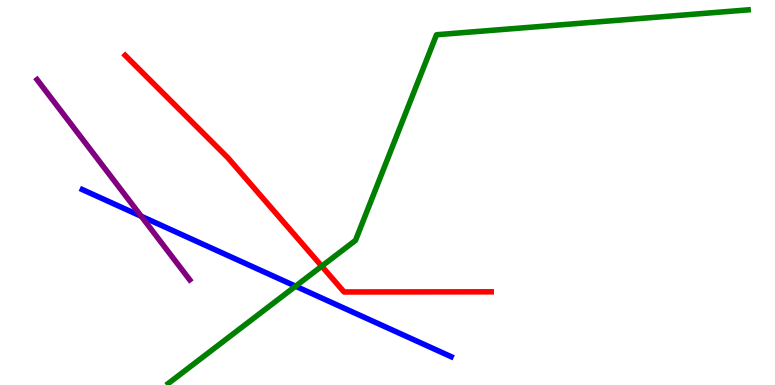[{'lines': ['blue', 'red'], 'intersections': []}, {'lines': ['green', 'red'], 'intersections': [{'x': 4.15, 'y': 3.09}]}, {'lines': ['purple', 'red'], 'intersections': []}, {'lines': ['blue', 'green'], 'intersections': [{'x': 3.81, 'y': 2.57}]}, {'lines': ['blue', 'purple'], 'intersections': [{'x': 1.82, 'y': 4.38}]}, {'lines': ['green', 'purple'], 'intersections': []}]